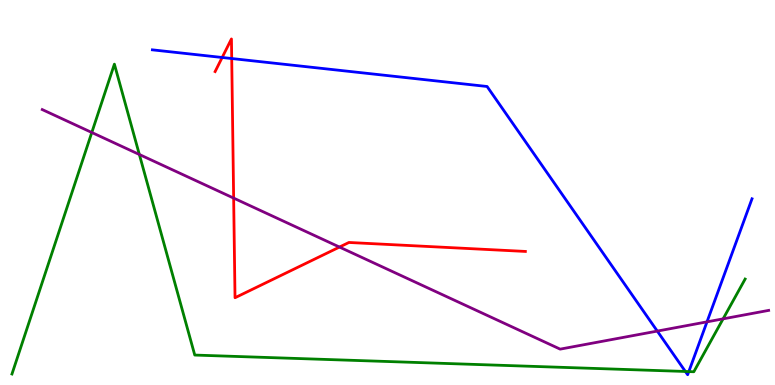[{'lines': ['blue', 'red'], 'intersections': [{'x': 2.87, 'y': 8.51}, {'x': 2.99, 'y': 8.48}]}, {'lines': ['green', 'red'], 'intersections': []}, {'lines': ['purple', 'red'], 'intersections': [{'x': 3.01, 'y': 4.85}, {'x': 4.38, 'y': 3.58}]}, {'lines': ['blue', 'green'], 'intersections': [{'x': 8.84, 'y': 0.351}, {'x': 8.89, 'y': 0.348}]}, {'lines': ['blue', 'purple'], 'intersections': [{'x': 8.48, 'y': 1.4}, {'x': 9.12, 'y': 1.64}]}, {'lines': ['green', 'purple'], 'intersections': [{'x': 1.18, 'y': 6.56}, {'x': 1.8, 'y': 5.99}, {'x': 9.33, 'y': 1.72}]}]